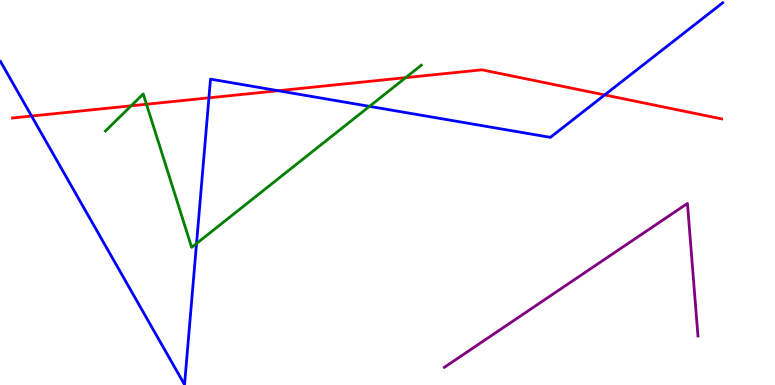[{'lines': ['blue', 'red'], 'intersections': [{'x': 0.407, 'y': 6.99}, {'x': 2.7, 'y': 7.46}, {'x': 3.59, 'y': 7.64}, {'x': 7.8, 'y': 7.53}]}, {'lines': ['green', 'red'], 'intersections': [{'x': 1.69, 'y': 7.25}, {'x': 1.89, 'y': 7.29}, {'x': 5.23, 'y': 7.98}]}, {'lines': ['purple', 'red'], 'intersections': []}, {'lines': ['blue', 'green'], 'intersections': [{'x': 2.54, 'y': 3.68}, {'x': 4.77, 'y': 7.24}]}, {'lines': ['blue', 'purple'], 'intersections': []}, {'lines': ['green', 'purple'], 'intersections': []}]